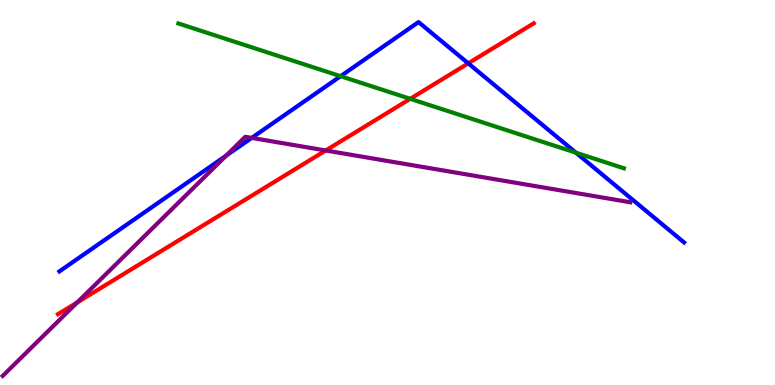[{'lines': ['blue', 'red'], 'intersections': [{'x': 6.04, 'y': 8.35}]}, {'lines': ['green', 'red'], 'intersections': [{'x': 5.29, 'y': 7.43}]}, {'lines': ['purple', 'red'], 'intersections': [{'x': 0.998, 'y': 2.15}, {'x': 4.2, 'y': 6.09}]}, {'lines': ['blue', 'green'], 'intersections': [{'x': 4.39, 'y': 8.02}, {'x': 7.43, 'y': 6.03}]}, {'lines': ['blue', 'purple'], 'intersections': [{'x': 2.92, 'y': 5.96}, {'x': 3.25, 'y': 6.42}]}, {'lines': ['green', 'purple'], 'intersections': []}]